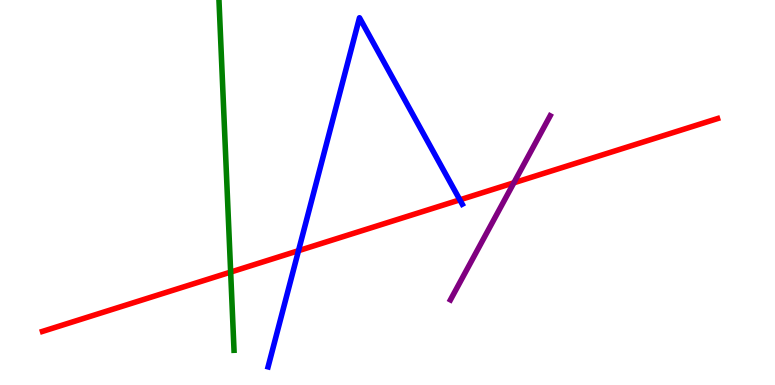[{'lines': ['blue', 'red'], 'intersections': [{'x': 3.85, 'y': 3.49}, {'x': 5.93, 'y': 4.81}]}, {'lines': ['green', 'red'], 'intersections': [{'x': 2.98, 'y': 2.93}]}, {'lines': ['purple', 'red'], 'intersections': [{'x': 6.63, 'y': 5.25}]}, {'lines': ['blue', 'green'], 'intersections': []}, {'lines': ['blue', 'purple'], 'intersections': []}, {'lines': ['green', 'purple'], 'intersections': []}]